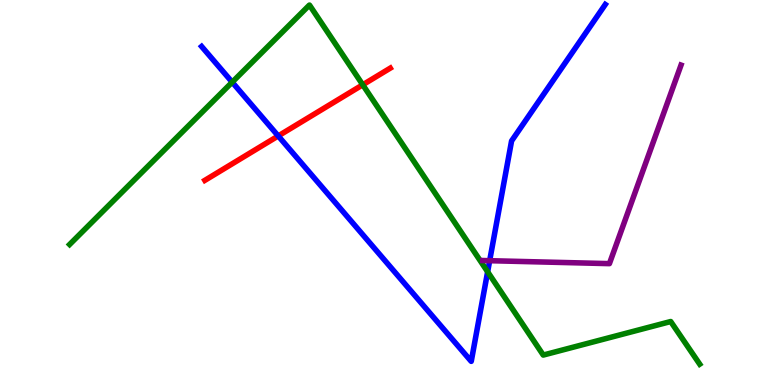[{'lines': ['blue', 'red'], 'intersections': [{'x': 3.59, 'y': 6.47}]}, {'lines': ['green', 'red'], 'intersections': [{'x': 4.68, 'y': 7.8}]}, {'lines': ['purple', 'red'], 'intersections': []}, {'lines': ['blue', 'green'], 'intersections': [{'x': 3.0, 'y': 7.87}, {'x': 6.29, 'y': 2.94}]}, {'lines': ['blue', 'purple'], 'intersections': [{'x': 6.32, 'y': 3.23}]}, {'lines': ['green', 'purple'], 'intersections': []}]